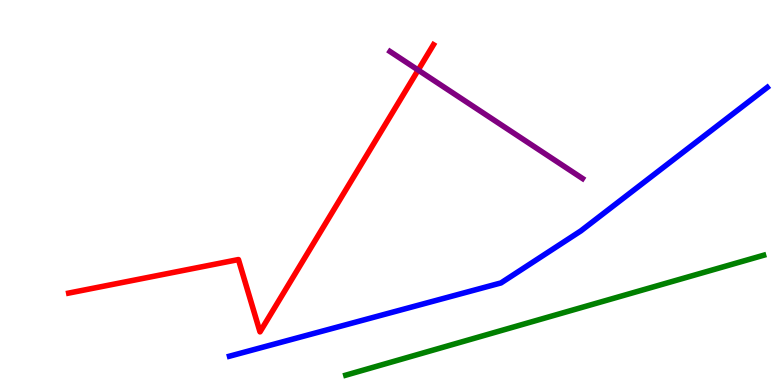[{'lines': ['blue', 'red'], 'intersections': []}, {'lines': ['green', 'red'], 'intersections': []}, {'lines': ['purple', 'red'], 'intersections': [{'x': 5.4, 'y': 8.18}]}, {'lines': ['blue', 'green'], 'intersections': []}, {'lines': ['blue', 'purple'], 'intersections': []}, {'lines': ['green', 'purple'], 'intersections': []}]